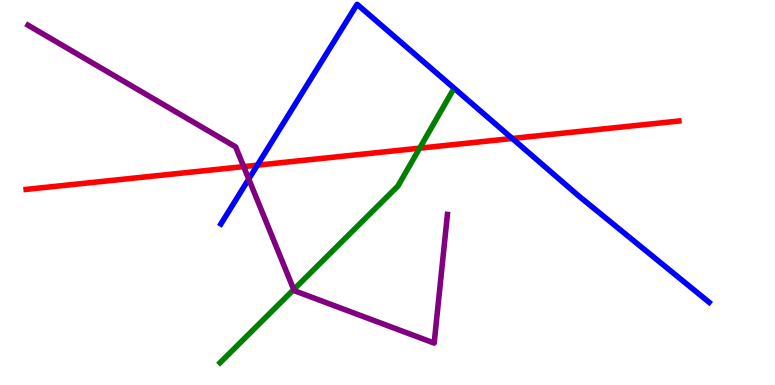[{'lines': ['blue', 'red'], 'intersections': [{'x': 3.32, 'y': 5.71}, {'x': 6.61, 'y': 6.4}]}, {'lines': ['green', 'red'], 'intersections': [{'x': 5.42, 'y': 6.15}]}, {'lines': ['purple', 'red'], 'intersections': [{'x': 3.14, 'y': 5.67}]}, {'lines': ['blue', 'green'], 'intersections': []}, {'lines': ['blue', 'purple'], 'intersections': [{'x': 3.21, 'y': 5.35}]}, {'lines': ['green', 'purple'], 'intersections': [{'x': 3.79, 'y': 2.48}]}]